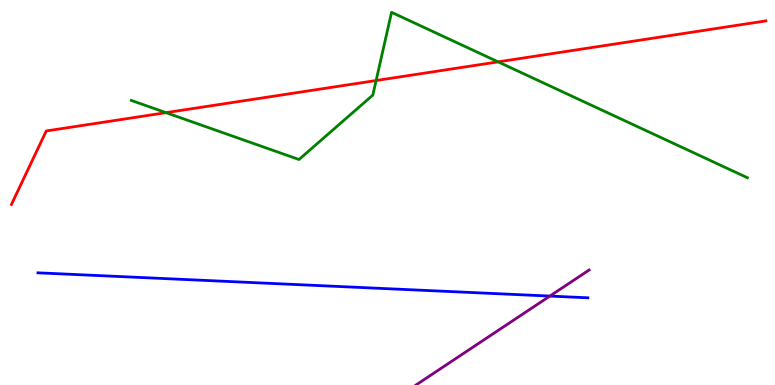[{'lines': ['blue', 'red'], 'intersections': []}, {'lines': ['green', 'red'], 'intersections': [{'x': 2.14, 'y': 7.07}, {'x': 4.85, 'y': 7.91}, {'x': 6.43, 'y': 8.39}]}, {'lines': ['purple', 'red'], 'intersections': []}, {'lines': ['blue', 'green'], 'intersections': []}, {'lines': ['blue', 'purple'], 'intersections': [{'x': 7.1, 'y': 2.31}]}, {'lines': ['green', 'purple'], 'intersections': []}]